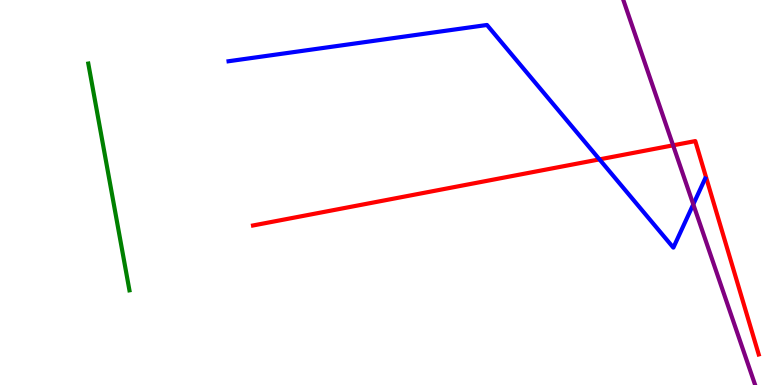[{'lines': ['blue', 'red'], 'intersections': [{'x': 7.74, 'y': 5.86}]}, {'lines': ['green', 'red'], 'intersections': []}, {'lines': ['purple', 'red'], 'intersections': [{'x': 8.68, 'y': 6.23}]}, {'lines': ['blue', 'green'], 'intersections': []}, {'lines': ['blue', 'purple'], 'intersections': [{'x': 8.95, 'y': 4.69}]}, {'lines': ['green', 'purple'], 'intersections': []}]